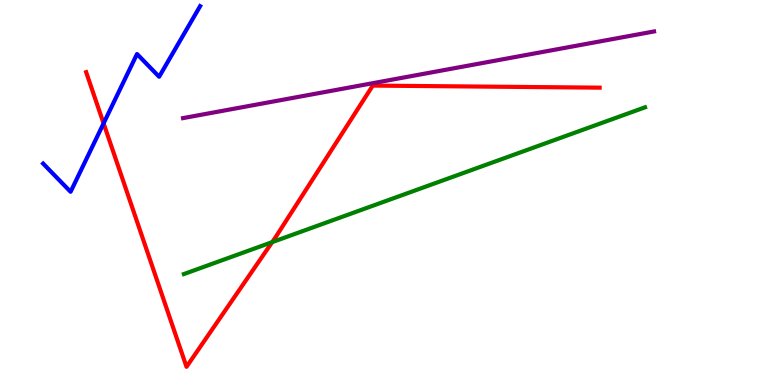[{'lines': ['blue', 'red'], 'intersections': [{'x': 1.34, 'y': 6.8}]}, {'lines': ['green', 'red'], 'intersections': [{'x': 3.51, 'y': 3.71}]}, {'lines': ['purple', 'red'], 'intersections': []}, {'lines': ['blue', 'green'], 'intersections': []}, {'lines': ['blue', 'purple'], 'intersections': []}, {'lines': ['green', 'purple'], 'intersections': []}]